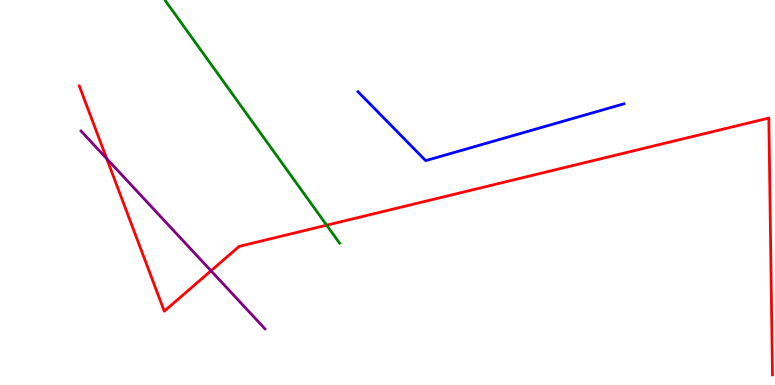[{'lines': ['blue', 'red'], 'intersections': []}, {'lines': ['green', 'red'], 'intersections': [{'x': 4.22, 'y': 4.15}]}, {'lines': ['purple', 'red'], 'intersections': [{'x': 1.38, 'y': 5.88}, {'x': 2.72, 'y': 2.97}]}, {'lines': ['blue', 'green'], 'intersections': []}, {'lines': ['blue', 'purple'], 'intersections': []}, {'lines': ['green', 'purple'], 'intersections': []}]